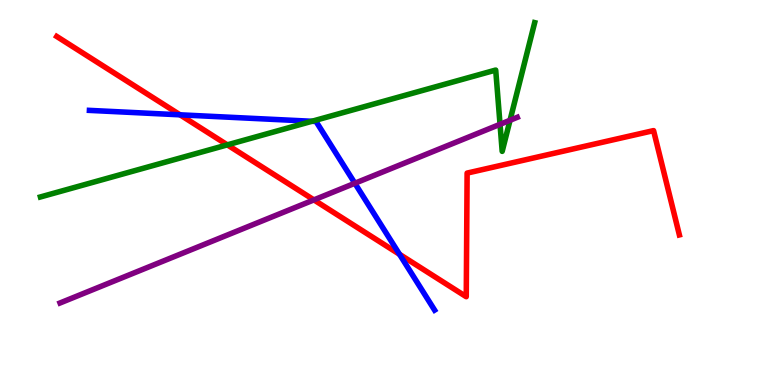[{'lines': ['blue', 'red'], 'intersections': [{'x': 2.32, 'y': 7.02}, {'x': 5.16, 'y': 3.39}]}, {'lines': ['green', 'red'], 'intersections': [{'x': 2.93, 'y': 6.24}]}, {'lines': ['purple', 'red'], 'intersections': [{'x': 4.05, 'y': 4.81}]}, {'lines': ['blue', 'green'], 'intersections': [{'x': 4.02, 'y': 6.85}]}, {'lines': ['blue', 'purple'], 'intersections': [{'x': 4.58, 'y': 5.24}]}, {'lines': ['green', 'purple'], 'intersections': [{'x': 6.45, 'y': 6.77}, {'x': 6.58, 'y': 6.88}]}]